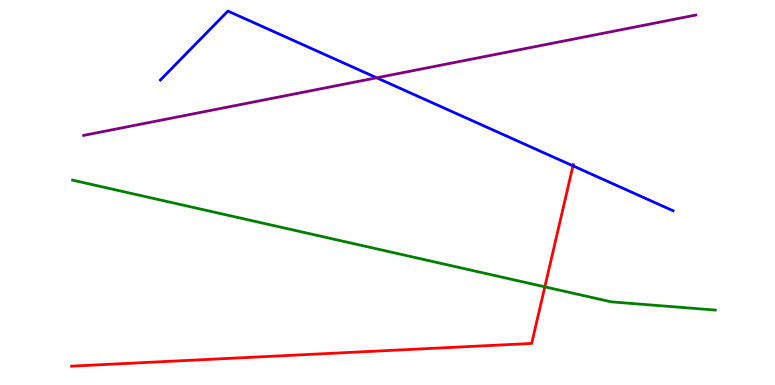[{'lines': ['blue', 'red'], 'intersections': [{'x': 7.39, 'y': 5.69}]}, {'lines': ['green', 'red'], 'intersections': [{'x': 7.03, 'y': 2.55}]}, {'lines': ['purple', 'red'], 'intersections': []}, {'lines': ['blue', 'green'], 'intersections': []}, {'lines': ['blue', 'purple'], 'intersections': [{'x': 4.86, 'y': 7.98}]}, {'lines': ['green', 'purple'], 'intersections': []}]